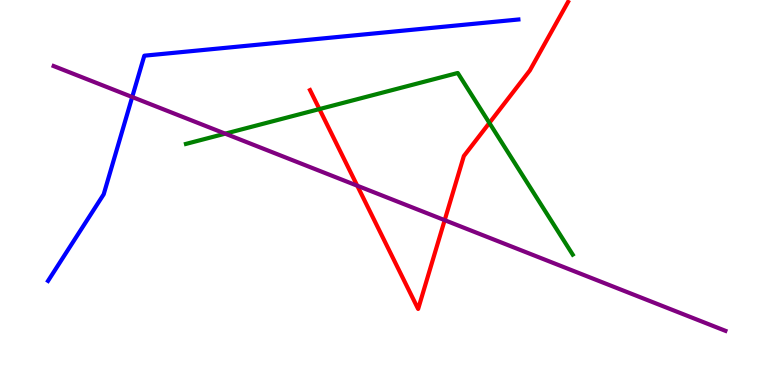[{'lines': ['blue', 'red'], 'intersections': []}, {'lines': ['green', 'red'], 'intersections': [{'x': 4.12, 'y': 7.17}, {'x': 6.31, 'y': 6.81}]}, {'lines': ['purple', 'red'], 'intersections': [{'x': 4.61, 'y': 5.18}, {'x': 5.74, 'y': 4.28}]}, {'lines': ['blue', 'green'], 'intersections': []}, {'lines': ['blue', 'purple'], 'intersections': [{'x': 1.71, 'y': 7.48}]}, {'lines': ['green', 'purple'], 'intersections': [{'x': 2.91, 'y': 6.53}]}]